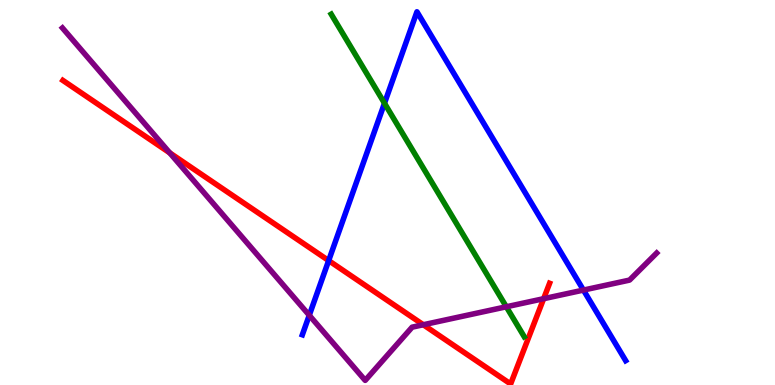[{'lines': ['blue', 'red'], 'intersections': [{'x': 4.24, 'y': 3.23}]}, {'lines': ['green', 'red'], 'intersections': []}, {'lines': ['purple', 'red'], 'intersections': [{'x': 2.19, 'y': 6.03}, {'x': 5.46, 'y': 1.56}, {'x': 7.01, 'y': 2.24}]}, {'lines': ['blue', 'green'], 'intersections': [{'x': 4.96, 'y': 7.32}]}, {'lines': ['blue', 'purple'], 'intersections': [{'x': 3.99, 'y': 1.81}, {'x': 7.53, 'y': 2.47}]}, {'lines': ['green', 'purple'], 'intersections': [{'x': 6.53, 'y': 2.03}]}]